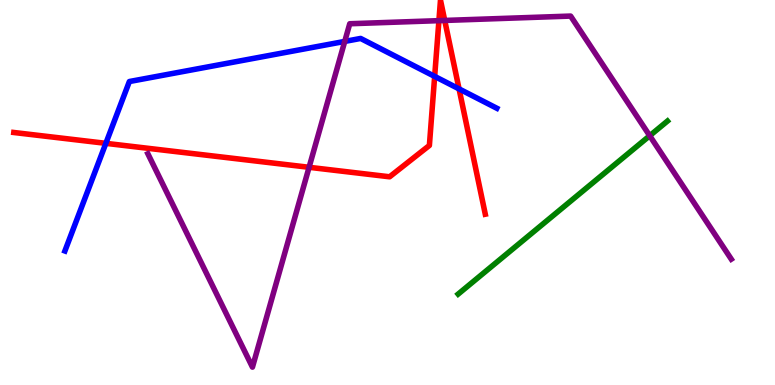[{'lines': ['blue', 'red'], 'intersections': [{'x': 1.37, 'y': 6.28}, {'x': 5.61, 'y': 8.02}, {'x': 5.92, 'y': 7.69}]}, {'lines': ['green', 'red'], 'intersections': []}, {'lines': ['purple', 'red'], 'intersections': [{'x': 3.99, 'y': 5.65}, {'x': 5.66, 'y': 9.46}, {'x': 5.74, 'y': 9.47}]}, {'lines': ['blue', 'green'], 'intersections': []}, {'lines': ['blue', 'purple'], 'intersections': [{'x': 4.45, 'y': 8.92}]}, {'lines': ['green', 'purple'], 'intersections': [{'x': 8.38, 'y': 6.47}]}]